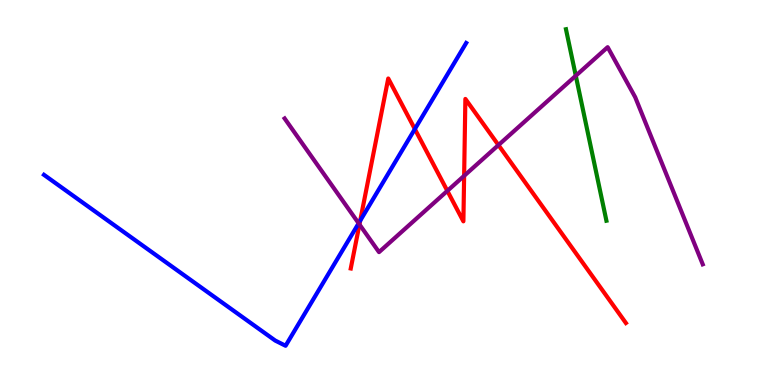[{'lines': ['blue', 'red'], 'intersections': [{'x': 4.65, 'y': 4.27}, {'x': 5.35, 'y': 6.65}]}, {'lines': ['green', 'red'], 'intersections': []}, {'lines': ['purple', 'red'], 'intersections': [{'x': 4.64, 'y': 4.17}, {'x': 5.77, 'y': 5.04}, {'x': 5.99, 'y': 5.43}, {'x': 6.43, 'y': 6.23}]}, {'lines': ['blue', 'green'], 'intersections': []}, {'lines': ['blue', 'purple'], 'intersections': [{'x': 4.63, 'y': 4.2}]}, {'lines': ['green', 'purple'], 'intersections': [{'x': 7.43, 'y': 8.03}]}]